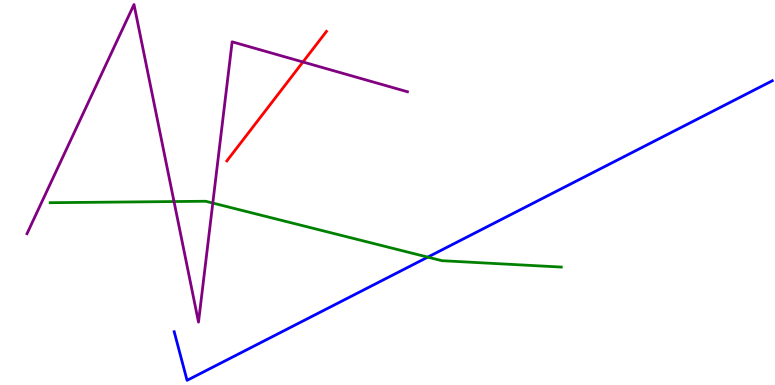[{'lines': ['blue', 'red'], 'intersections': []}, {'lines': ['green', 'red'], 'intersections': []}, {'lines': ['purple', 'red'], 'intersections': [{'x': 3.91, 'y': 8.39}]}, {'lines': ['blue', 'green'], 'intersections': [{'x': 5.52, 'y': 3.32}]}, {'lines': ['blue', 'purple'], 'intersections': []}, {'lines': ['green', 'purple'], 'intersections': [{'x': 2.25, 'y': 4.76}, {'x': 2.75, 'y': 4.73}]}]